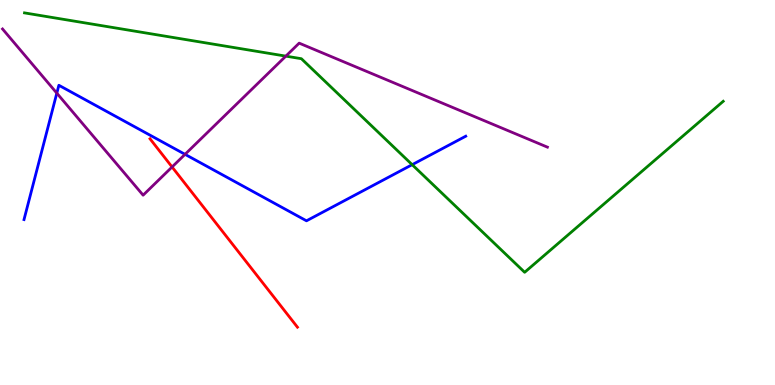[{'lines': ['blue', 'red'], 'intersections': []}, {'lines': ['green', 'red'], 'intersections': []}, {'lines': ['purple', 'red'], 'intersections': [{'x': 2.22, 'y': 5.66}]}, {'lines': ['blue', 'green'], 'intersections': [{'x': 5.32, 'y': 5.72}]}, {'lines': ['blue', 'purple'], 'intersections': [{'x': 0.733, 'y': 7.58}, {'x': 2.39, 'y': 5.99}]}, {'lines': ['green', 'purple'], 'intersections': [{'x': 3.69, 'y': 8.54}]}]